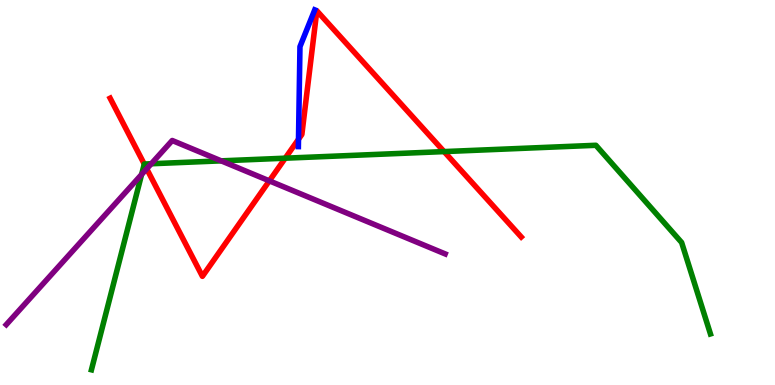[{'lines': ['blue', 'red'], 'intersections': [{'x': 3.85, 'y': 6.38}]}, {'lines': ['green', 'red'], 'intersections': [{'x': 1.86, 'y': 5.74}, {'x': 3.68, 'y': 5.89}, {'x': 5.73, 'y': 6.06}]}, {'lines': ['purple', 'red'], 'intersections': [{'x': 1.89, 'y': 5.62}, {'x': 3.48, 'y': 5.3}]}, {'lines': ['blue', 'green'], 'intersections': []}, {'lines': ['blue', 'purple'], 'intersections': []}, {'lines': ['green', 'purple'], 'intersections': [{'x': 1.83, 'y': 5.47}, {'x': 1.95, 'y': 5.75}, {'x': 2.85, 'y': 5.82}]}]